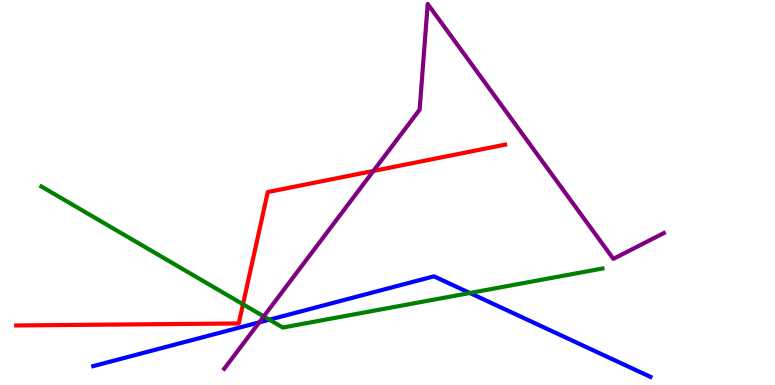[{'lines': ['blue', 'red'], 'intersections': []}, {'lines': ['green', 'red'], 'intersections': [{'x': 3.14, 'y': 2.1}]}, {'lines': ['purple', 'red'], 'intersections': [{'x': 4.82, 'y': 5.56}]}, {'lines': ['blue', 'green'], 'intersections': [{'x': 3.48, 'y': 1.7}, {'x': 6.06, 'y': 2.39}]}, {'lines': ['blue', 'purple'], 'intersections': [{'x': 3.34, 'y': 1.63}]}, {'lines': ['green', 'purple'], 'intersections': [{'x': 3.4, 'y': 1.78}]}]